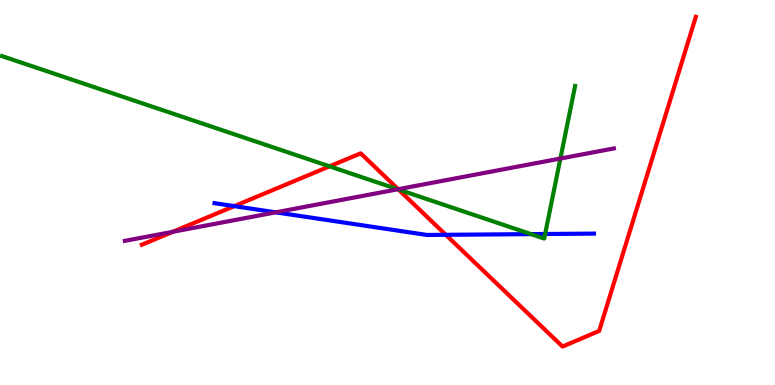[{'lines': ['blue', 'red'], 'intersections': [{'x': 3.02, 'y': 4.65}, {'x': 5.75, 'y': 3.9}]}, {'lines': ['green', 'red'], 'intersections': [{'x': 4.25, 'y': 5.68}, {'x': 5.14, 'y': 5.08}]}, {'lines': ['purple', 'red'], 'intersections': [{'x': 2.23, 'y': 3.98}, {'x': 5.14, 'y': 5.09}]}, {'lines': ['blue', 'green'], 'intersections': [{'x': 6.85, 'y': 3.92}, {'x': 7.03, 'y': 3.92}]}, {'lines': ['blue', 'purple'], 'intersections': [{'x': 3.56, 'y': 4.48}]}, {'lines': ['green', 'purple'], 'intersections': [{'x': 5.13, 'y': 5.08}, {'x': 7.23, 'y': 5.88}]}]